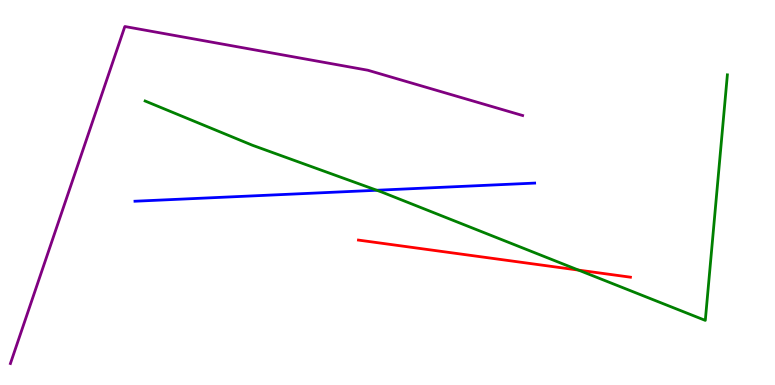[{'lines': ['blue', 'red'], 'intersections': []}, {'lines': ['green', 'red'], 'intersections': [{'x': 7.46, 'y': 2.98}]}, {'lines': ['purple', 'red'], 'intersections': []}, {'lines': ['blue', 'green'], 'intersections': [{'x': 4.86, 'y': 5.06}]}, {'lines': ['blue', 'purple'], 'intersections': []}, {'lines': ['green', 'purple'], 'intersections': []}]